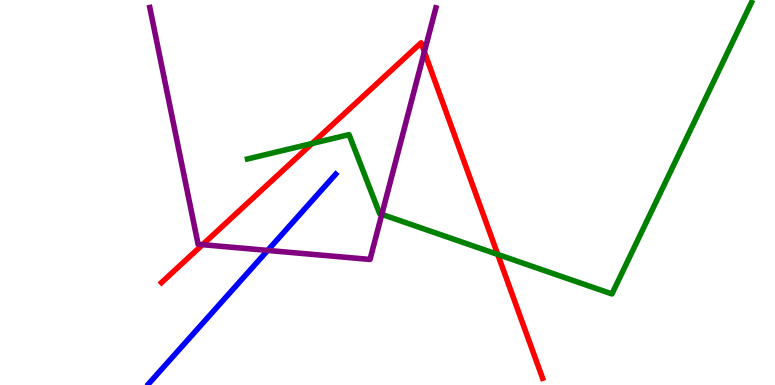[{'lines': ['blue', 'red'], 'intersections': []}, {'lines': ['green', 'red'], 'intersections': [{'x': 4.03, 'y': 6.27}, {'x': 6.42, 'y': 3.39}]}, {'lines': ['purple', 'red'], 'intersections': [{'x': 2.61, 'y': 3.64}, {'x': 5.48, 'y': 8.65}]}, {'lines': ['blue', 'green'], 'intersections': []}, {'lines': ['blue', 'purple'], 'intersections': [{'x': 3.45, 'y': 3.5}]}, {'lines': ['green', 'purple'], 'intersections': [{'x': 4.93, 'y': 4.43}]}]